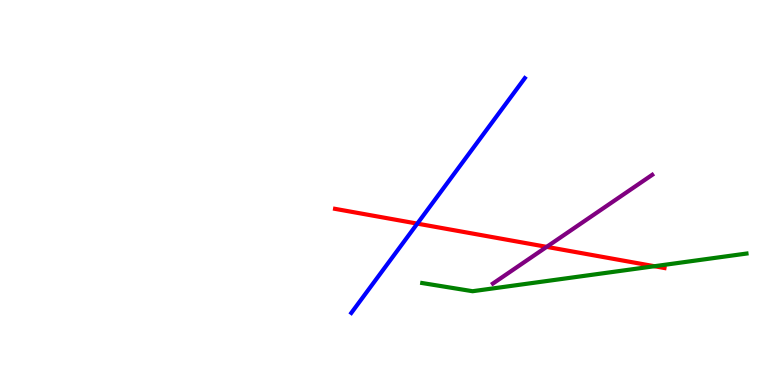[{'lines': ['blue', 'red'], 'intersections': [{'x': 5.38, 'y': 4.19}]}, {'lines': ['green', 'red'], 'intersections': [{'x': 8.44, 'y': 3.09}]}, {'lines': ['purple', 'red'], 'intersections': [{'x': 7.05, 'y': 3.59}]}, {'lines': ['blue', 'green'], 'intersections': []}, {'lines': ['blue', 'purple'], 'intersections': []}, {'lines': ['green', 'purple'], 'intersections': []}]